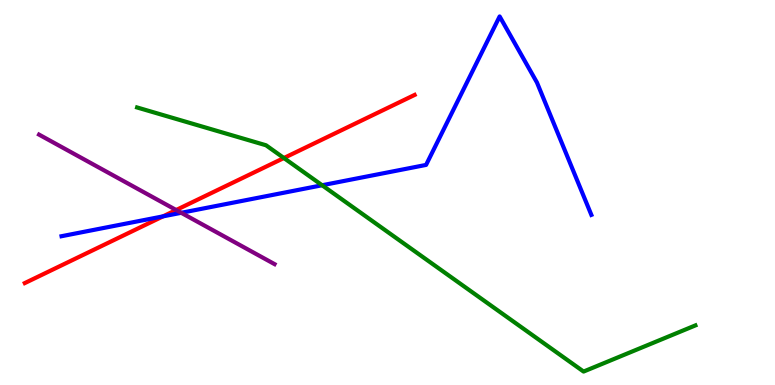[{'lines': ['blue', 'red'], 'intersections': [{'x': 2.1, 'y': 4.38}]}, {'lines': ['green', 'red'], 'intersections': [{'x': 3.66, 'y': 5.9}]}, {'lines': ['purple', 'red'], 'intersections': [{'x': 2.27, 'y': 4.55}]}, {'lines': ['blue', 'green'], 'intersections': [{'x': 4.16, 'y': 5.19}]}, {'lines': ['blue', 'purple'], 'intersections': [{'x': 2.34, 'y': 4.47}]}, {'lines': ['green', 'purple'], 'intersections': []}]